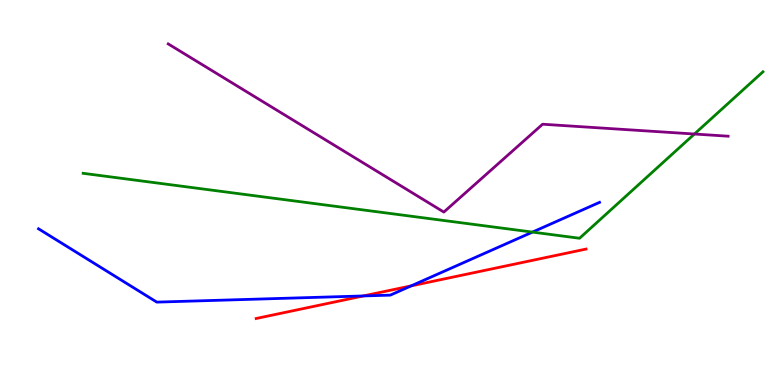[{'lines': ['blue', 'red'], 'intersections': [{'x': 4.69, 'y': 2.31}, {'x': 5.31, 'y': 2.57}]}, {'lines': ['green', 'red'], 'intersections': []}, {'lines': ['purple', 'red'], 'intersections': []}, {'lines': ['blue', 'green'], 'intersections': [{'x': 6.87, 'y': 3.97}]}, {'lines': ['blue', 'purple'], 'intersections': []}, {'lines': ['green', 'purple'], 'intersections': [{'x': 8.96, 'y': 6.52}]}]